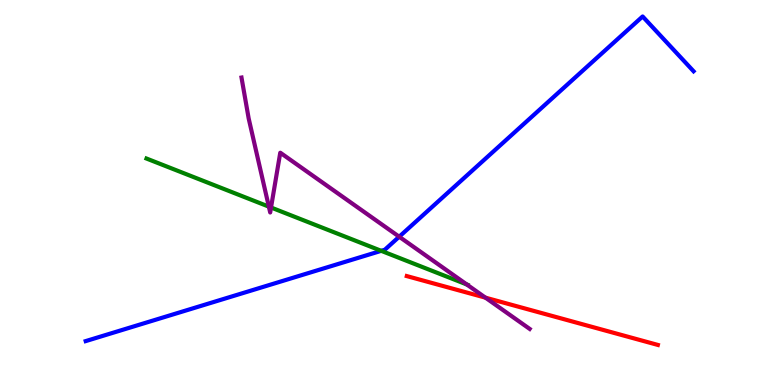[{'lines': ['blue', 'red'], 'intersections': []}, {'lines': ['green', 'red'], 'intersections': []}, {'lines': ['purple', 'red'], 'intersections': [{'x': 6.26, 'y': 2.27}]}, {'lines': ['blue', 'green'], 'intersections': [{'x': 4.92, 'y': 3.49}]}, {'lines': ['blue', 'purple'], 'intersections': [{'x': 5.15, 'y': 3.85}]}, {'lines': ['green', 'purple'], 'intersections': [{'x': 3.47, 'y': 4.63}, {'x': 3.5, 'y': 4.61}, {'x': 6.02, 'y': 2.61}]}]